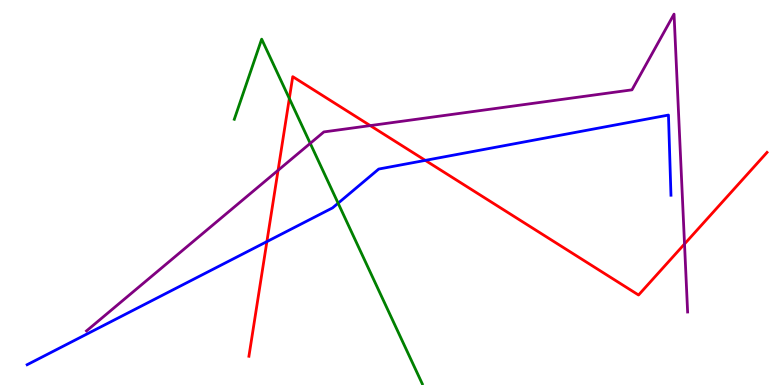[{'lines': ['blue', 'red'], 'intersections': [{'x': 3.44, 'y': 3.72}, {'x': 5.49, 'y': 5.83}]}, {'lines': ['green', 'red'], 'intersections': [{'x': 3.73, 'y': 7.44}]}, {'lines': ['purple', 'red'], 'intersections': [{'x': 3.59, 'y': 5.58}, {'x': 4.78, 'y': 6.74}, {'x': 8.83, 'y': 3.66}]}, {'lines': ['blue', 'green'], 'intersections': [{'x': 4.36, 'y': 4.72}]}, {'lines': ['blue', 'purple'], 'intersections': []}, {'lines': ['green', 'purple'], 'intersections': [{'x': 4.0, 'y': 6.28}]}]